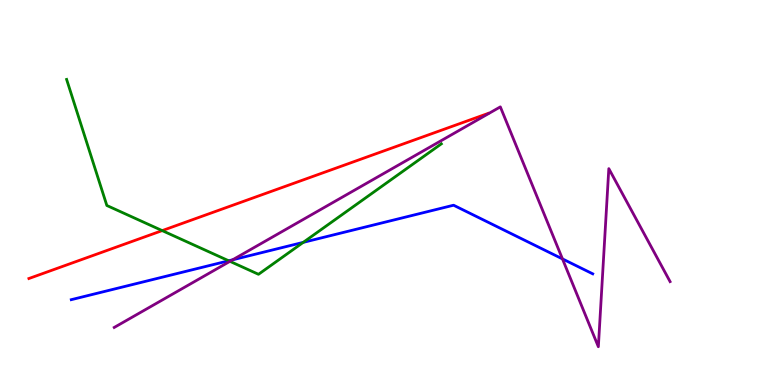[{'lines': ['blue', 'red'], 'intersections': []}, {'lines': ['green', 'red'], 'intersections': [{'x': 2.09, 'y': 4.01}]}, {'lines': ['purple', 'red'], 'intersections': []}, {'lines': ['blue', 'green'], 'intersections': [{'x': 2.95, 'y': 3.23}, {'x': 3.91, 'y': 3.71}]}, {'lines': ['blue', 'purple'], 'intersections': [{'x': 3.0, 'y': 3.25}, {'x': 7.26, 'y': 3.28}]}, {'lines': ['green', 'purple'], 'intersections': [{'x': 2.97, 'y': 3.21}]}]